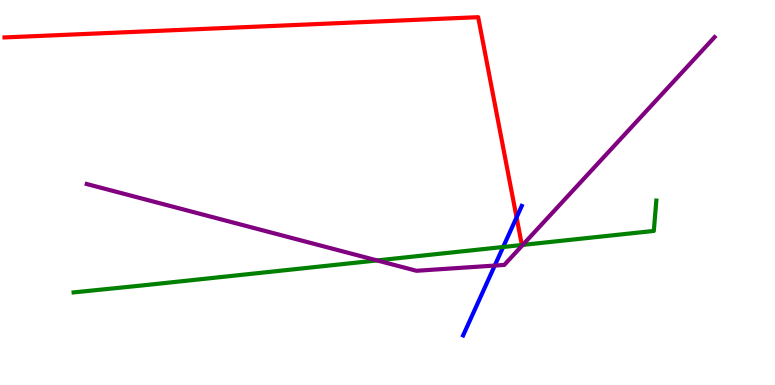[{'lines': ['blue', 'red'], 'intersections': [{'x': 6.67, 'y': 4.35}]}, {'lines': ['green', 'red'], 'intersections': [{'x': 6.73, 'y': 3.64}]}, {'lines': ['purple', 'red'], 'intersections': []}, {'lines': ['blue', 'green'], 'intersections': [{'x': 6.49, 'y': 3.58}]}, {'lines': ['blue', 'purple'], 'intersections': [{'x': 6.38, 'y': 3.1}]}, {'lines': ['green', 'purple'], 'intersections': [{'x': 4.87, 'y': 3.24}, {'x': 6.75, 'y': 3.64}]}]